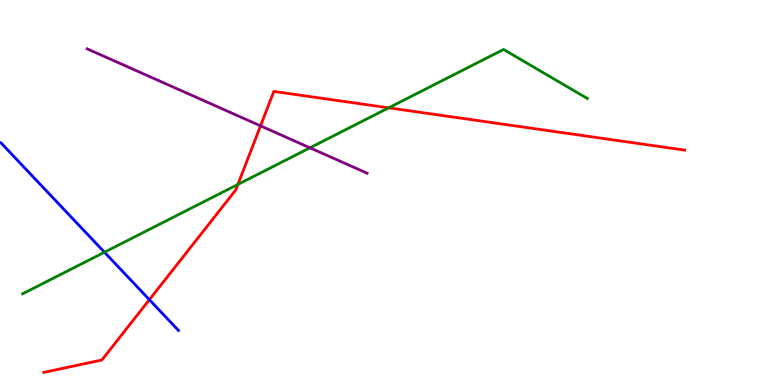[{'lines': ['blue', 'red'], 'intersections': [{'x': 1.93, 'y': 2.22}]}, {'lines': ['green', 'red'], 'intersections': [{'x': 3.07, 'y': 5.21}, {'x': 5.02, 'y': 7.2}]}, {'lines': ['purple', 'red'], 'intersections': [{'x': 3.36, 'y': 6.73}]}, {'lines': ['blue', 'green'], 'intersections': [{'x': 1.35, 'y': 3.45}]}, {'lines': ['blue', 'purple'], 'intersections': []}, {'lines': ['green', 'purple'], 'intersections': [{'x': 4.0, 'y': 6.16}]}]